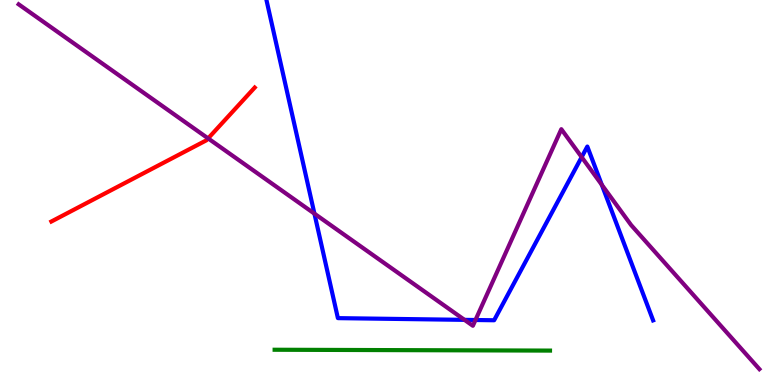[{'lines': ['blue', 'red'], 'intersections': []}, {'lines': ['green', 'red'], 'intersections': []}, {'lines': ['purple', 'red'], 'intersections': [{'x': 2.69, 'y': 6.41}]}, {'lines': ['blue', 'green'], 'intersections': []}, {'lines': ['blue', 'purple'], 'intersections': [{'x': 4.06, 'y': 4.45}, {'x': 5.99, 'y': 1.69}, {'x': 6.14, 'y': 1.69}, {'x': 7.51, 'y': 5.92}, {'x': 7.77, 'y': 5.2}]}, {'lines': ['green', 'purple'], 'intersections': []}]